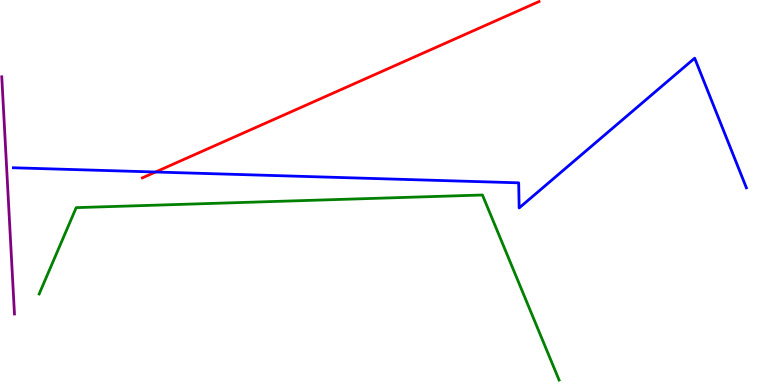[{'lines': ['blue', 'red'], 'intersections': [{'x': 2.01, 'y': 5.53}]}, {'lines': ['green', 'red'], 'intersections': []}, {'lines': ['purple', 'red'], 'intersections': []}, {'lines': ['blue', 'green'], 'intersections': []}, {'lines': ['blue', 'purple'], 'intersections': []}, {'lines': ['green', 'purple'], 'intersections': []}]